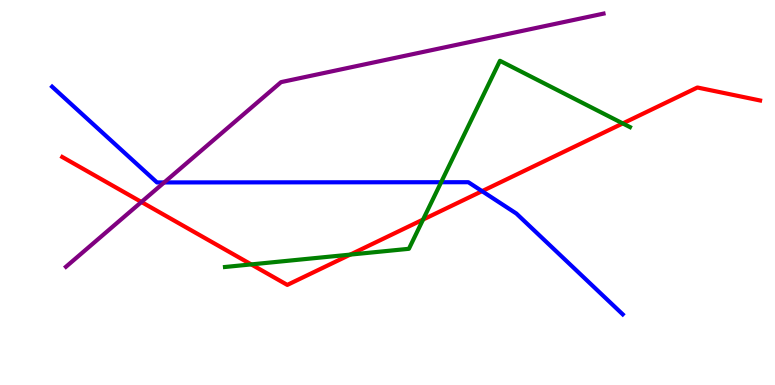[{'lines': ['blue', 'red'], 'intersections': [{'x': 6.22, 'y': 5.03}]}, {'lines': ['green', 'red'], 'intersections': [{'x': 3.24, 'y': 3.13}, {'x': 4.52, 'y': 3.39}, {'x': 5.46, 'y': 4.3}, {'x': 8.04, 'y': 6.79}]}, {'lines': ['purple', 'red'], 'intersections': [{'x': 1.82, 'y': 4.75}]}, {'lines': ['blue', 'green'], 'intersections': [{'x': 5.69, 'y': 5.27}]}, {'lines': ['blue', 'purple'], 'intersections': [{'x': 2.12, 'y': 5.26}]}, {'lines': ['green', 'purple'], 'intersections': []}]